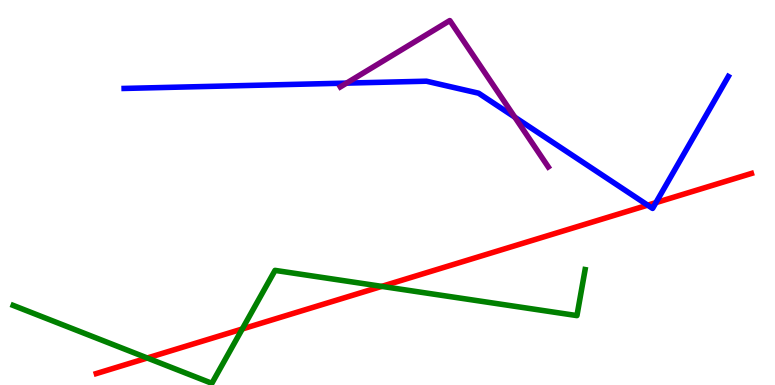[{'lines': ['blue', 'red'], 'intersections': [{'x': 8.36, 'y': 4.67}, {'x': 8.46, 'y': 4.74}]}, {'lines': ['green', 'red'], 'intersections': [{'x': 1.9, 'y': 0.701}, {'x': 3.13, 'y': 1.45}, {'x': 4.93, 'y': 2.56}]}, {'lines': ['purple', 'red'], 'intersections': []}, {'lines': ['blue', 'green'], 'intersections': []}, {'lines': ['blue', 'purple'], 'intersections': [{'x': 4.47, 'y': 7.84}, {'x': 6.64, 'y': 6.96}]}, {'lines': ['green', 'purple'], 'intersections': []}]